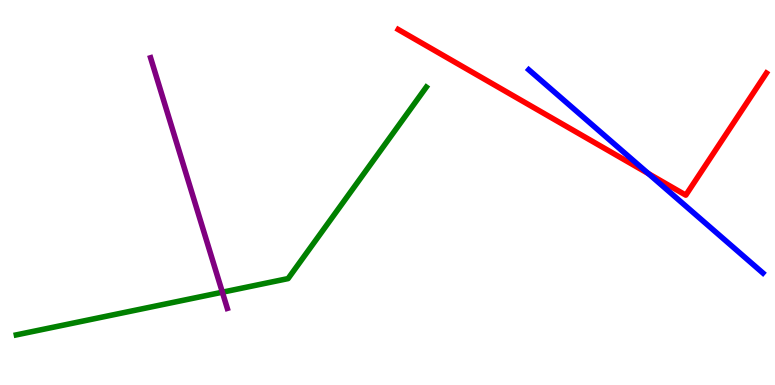[{'lines': ['blue', 'red'], 'intersections': [{'x': 8.37, 'y': 5.49}]}, {'lines': ['green', 'red'], 'intersections': []}, {'lines': ['purple', 'red'], 'intersections': []}, {'lines': ['blue', 'green'], 'intersections': []}, {'lines': ['blue', 'purple'], 'intersections': []}, {'lines': ['green', 'purple'], 'intersections': [{'x': 2.87, 'y': 2.41}]}]